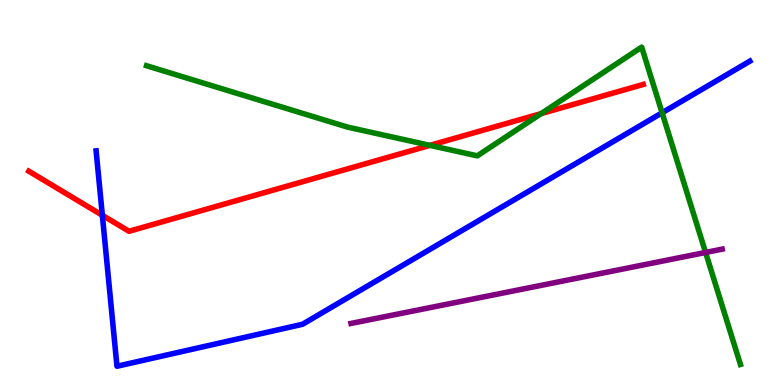[{'lines': ['blue', 'red'], 'intersections': [{'x': 1.32, 'y': 4.41}]}, {'lines': ['green', 'red'], 'intersections': [{'x': 5.55, 'y': 6.22}, {'x': 6.98, 'y': 7.05}]}, {'lines': ['purple', 'red'], 'intersections': []}, {'lines': ['blue', 'green'], 'intersections': [{'x': 8.54, 'y': 7.07}]}, {'lines': ['blue', 'purple'], 'intersections': []}, {'lines': ['green', 'purple'], 'intersections': [{'x': 9.1, 'y': 3.44}]}]